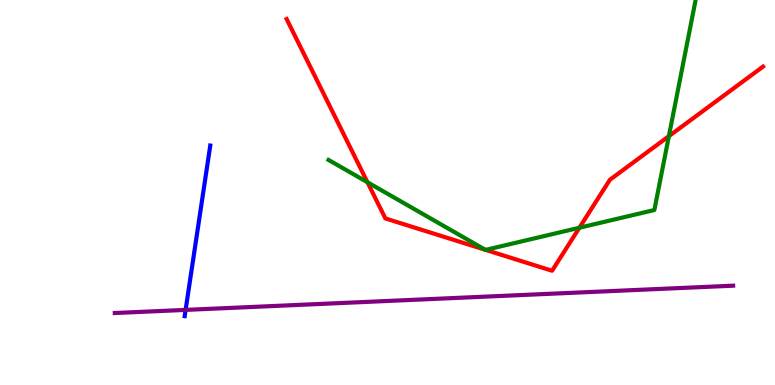[{'lines': ['blue', 'red'], 'intersections': []}, {'lines': ['green', 'red'], 'intersections': [{'x': 4.74, 'y': 5.27}, {'x': 6.26, 'y': 3.51}, {'x': 6.27, 'y': 3.51}, {'x': 7.48, 'y': 4.08}, {'x': 8.63, 'y': 6.46}]}, {'lines': ['purple', 'red'], 'intersections': []}, {'lines': ['blue', 'green'], 'intersections': []}, {'lines': ['blue', 'purple'], 'intersections': [{'x': 2.4, 'y': 1.95}]}, {'lines': ['green', 'purple'], 'intersections': []}]